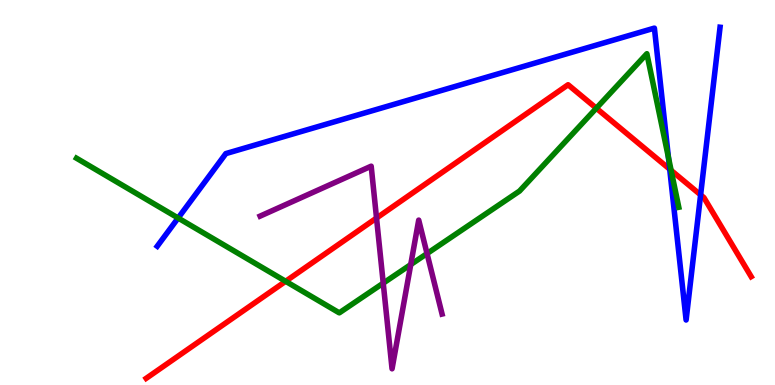[{'lines': ['blue', 'red'], 'intersections': [{'x': 8.64, 'y': 5.61}, {'x': 9.04, 'y': 4.94}]}, {'lines': ['green', 'red'], 'intersections': [{'x': 3.69, 'y': 2.69}, {'x': 7.69, 'y': 7.19}, {'x': 8.66, 'y': 5.57}]}, {'lines': ['purple', 'red'], 'intersections': [{'x': 4.86, 'y': 4.34}]}, {'lines': ['blue', 'green'], 'intersections': [{'x': 2.3, 'y': 4.34}, {'x': 8.63, 'y': 5.91}]}, {'lines': ['blue', 'purple'], 'intersections': []}, {'lines': ['green', 'purple'], 'intersections': [{'x': 4.94, 'y': 2.65}, {'x': 5.3, 'y': 3.13}, {'x': 5.51, 'y': 3.41}]}]